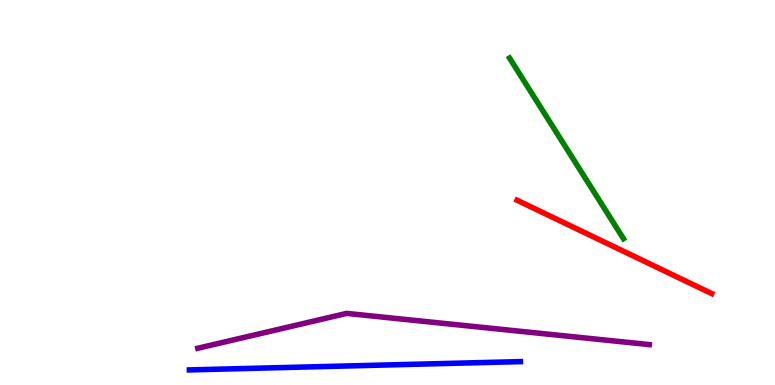[{'lines': ['blue', 'red'], 'intersections': []}, {'lines': ['green', 'red'], 'intersections': []}, {'lines': ['purple', 'red'], 'intersections': []}, {'lines': ['blue', 'green'], 'intersections': []}, {'lines': ['blue', 'purple'], 'intersections': []}, {'lines': ['green', 'purple'], 'intersections': []}]